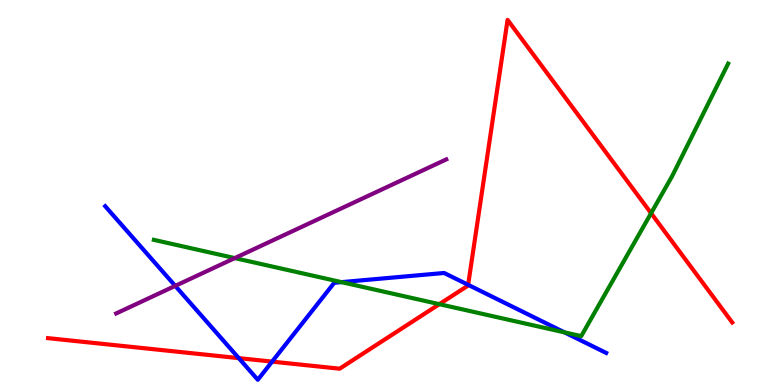[{'lines': ['blue', 'red'], 'intersections': [{'x': 3.08, 'y': 0.698}, {'x': 3.51, 'y': 0.607}, {'x': 6.04, 'y': 2.6}]}, {'lines': ['green', 'red'], 'intersections': [{'x': 5.67, 'y': 2.1}, {'x': 8.4, 'y': 4.46}]}, {'lines': ['purple', 'red'], 'intersections': []}, {'lines': ['blue', 'green'], 'intersections': [{'x': 4.41, 'y': 2.67}, {'x': 7.28, 'y': 1.37}]}, {'lines': ['blue', 'purple'], 'intersections': [{'x': 2.26, 'y': 2.57}]}, {'lines': ['green', 'purple'], 'intersections': [{'x': 3.03, 'y': 3.3}]}]